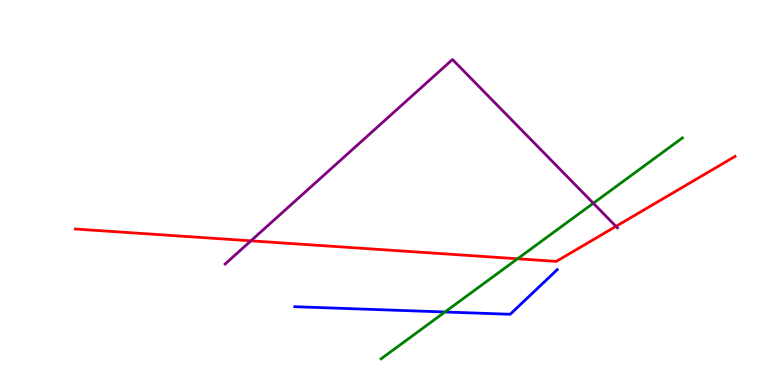[{'lines': ['blue', 'red'], 'intersections': []}, {'lines': ['green', 'red'], 'intersections': [{'x': 6.68, 'y': 3.28}]}, {'lines': ['purple', 'red'], 'intersections': [{'x': 3.24, 'y': 3.74}, {'x': 7.95, 'y': 4.12}]}, {'lines': ['blue', 'green'], 'intersections': [{'x': 5.74, 'y': 1.9}]}, {'lines': ['blue', 'purple'], 'intersections': []}, {'lines': ['green', 'purple'], 'intersections': [{'x': 7.66, 'y': 4.72}]}]